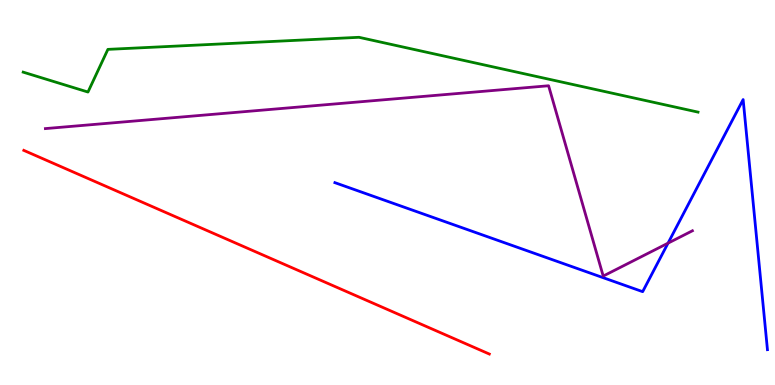[{'lines': ['blue', 'red'], 'intersections': []}, {'lines': ['green', 'red'], 'intersections': []}, {'lines': ['purple', 'red'], 'intersections': []}, {'lines': ['blue', 'green'], 'intersections': []}, {'lines': ['blue', 'purple'], 'intersections': [{'x': 8.62, 'y': 3.68}]}, {'lines': ['green', 'purple'], 'intersections': []}]